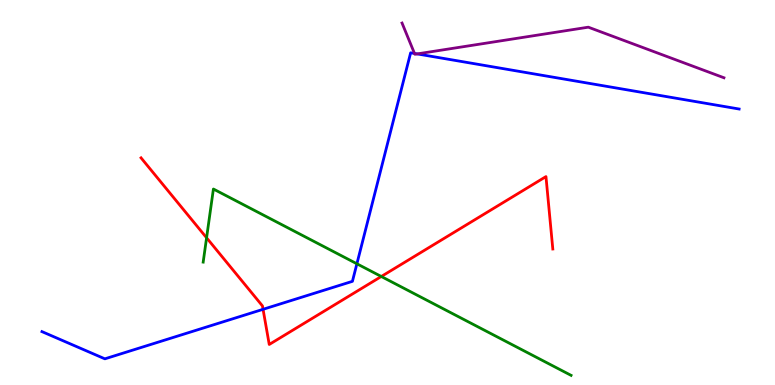[{'lines': ['blue', 'red'], 'intersections': [{'x': 3.39, 'y': 1.97}]}, {'lines': ['green', 'red'], 'intersections': [{'x': 2.67, 'y': 3.82}, {'x': 4.92, 'y': 2.82}]}, {'lines': ['purple', 'red'], 'intersections': []}, {'lines': ['blue', 'green'], 'intersections': [{'x': 4.61, 'y': 3.15}]}, {'lines': ['blue', 'purple'], 'intersections': [{'x': 5.35, 'y': 8.61}, {'x': 5.38, 'y': 8.6}]}, {'lines': ['green', 'purple'], 'intersections': []}]